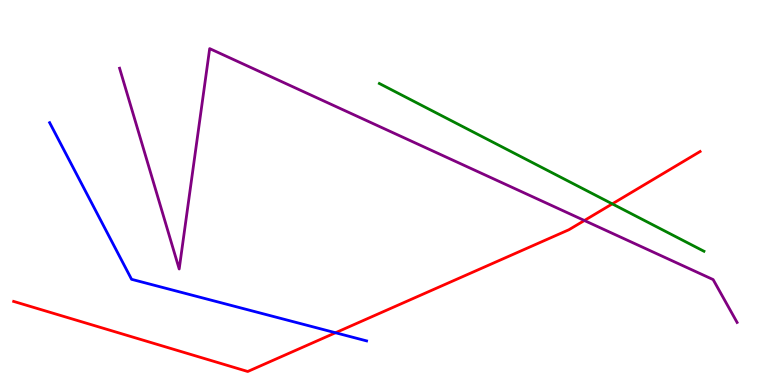[{'lines': ['blue', 'red'], 'intersections': [{'x': 4.33, 'y': 1.36}]}, {'lines': ['green', 'red'], 'intersections': [{'x': 7.9, 'y': 4.7}]}, {'lines': ['purple', 'red'], 'intersections': [{'x': 7.54, 'y': 4.27}]}, {'lines': ['blue', 'green'], 'intersections': []}, {'lines': ['blue', 'purple'], 'intersections': []}, {'lines': ['green', 'purple'], 'intersections': []}]